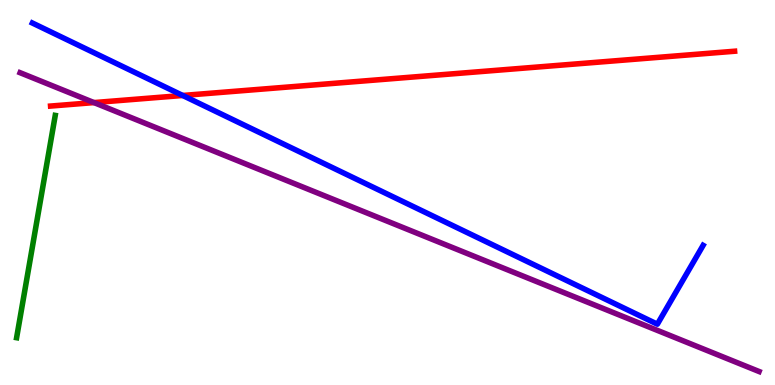[{'lines': ['blue', 'red'], 'intersections': [{'x': 2.36, 'y': 7.52}]}, {'lines': ['green', 'red'], 'intersections': []}, {'lines': ['purple', 'red'], 'intersections': [{'x': 1.21, 'y': 7.34}]}, {'lines': ['blue', 'green'], 'intersections': []}, {'lines': ['blue', 'purple'], 'intersections': []}, {'lines': ['green', 'purple'], 'intersections': []}]